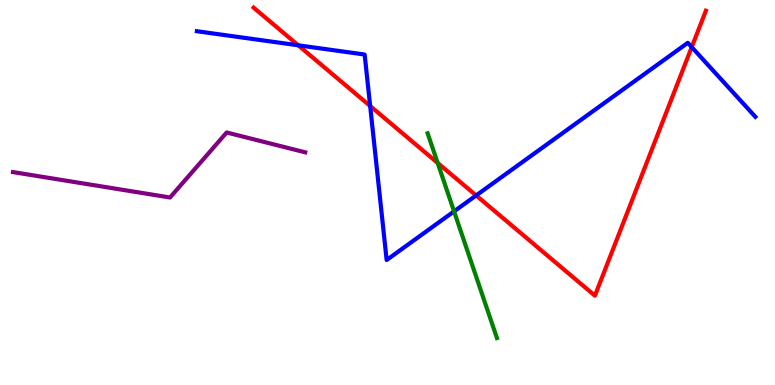[{'lines': ['blue', 'red'], 'intersections': [{'x': 3.85, 'y': 8.82}, {'x': 4.78, 'y': 7.25}, {'x': 6.14, 'y': 4.92}, {'x': 8.93, 'y': 8.78}]}, {'lines': ['green', 'red'], 'intersections': [{'x': 5.65, 'y': 5.77}]}, {'lines': ['purple', 'red'], 'intersections': []}, {'lines': ['blue', 'green'], 'intersections': [{'x': 5.86, 'y': 4.51}]}, {'lines': ['blue', 'purple'], 'intersections': []}, {'lines': ['green', 'purple'], 'intersections': []}]